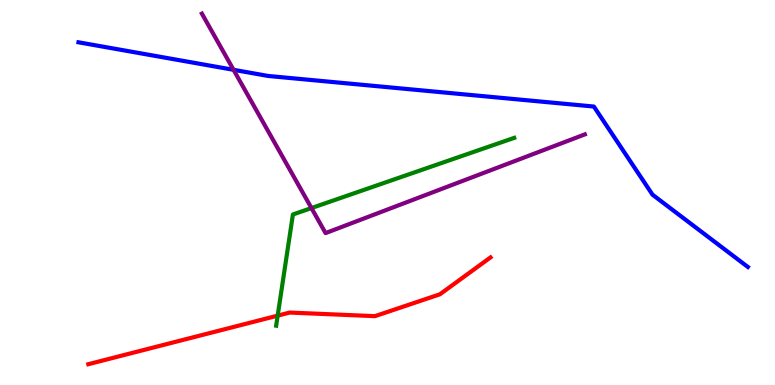[{'lines': ['blue', 'red'], 'intersections': []}, {'lines': ['green', 'red'], 'intersections': [{'x': 3.58, 'y': 1.8}]}, {'lines': ['purple', 'red'], 'intersections': []}, {'lines': ['blue', 'green'], 'intersections': []}, {'lines': ['blue', 'purple'], 'intersections': [{'x': 3.01, 'y': 8.19}]}, {'lines': ['green', 'purple'], 'intersections': [{'x': 4.02, 'y': 4.6}]}]